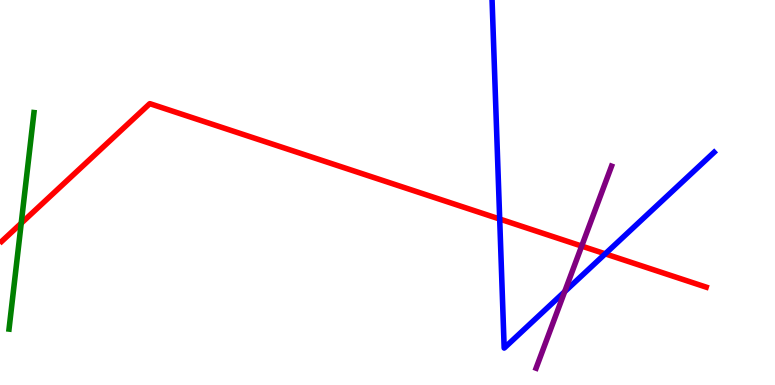[{'lines': ['blue', 'red'], 'intersections': [{'x': 6.45, 'y': 4.31}, {'x': 7.81, 'y': 3.41}]}, {'lines': ['green', 'red'], 'intersections': [{'x': 0.274, 'y': 4.2}]}, {'lines': ['purple', 'red'], 'intersections': [{'x': 7.51, 'y': 3.61}]}, {'lines': ['blue', 'green'], 'intersections': []}, {'lines': ['blue', 'purple'], 'intersections': [{'x': 7.29, 'y': 2.42}]}, {'lines': ['green', 'purple'], 'intersections': []}]